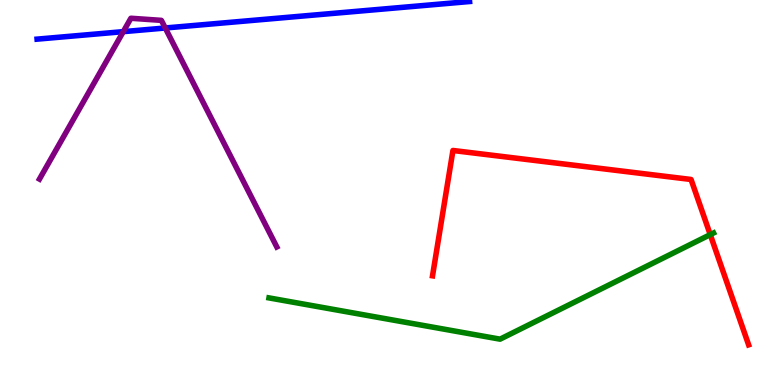[{'lines': ['blue', 'red'], 'intersections': []}, {'lines': ['green', 'red'], 'intersections': [{'x': 9.16, 'y': 3.91}]}, {'lines': ['purple', 'red'], 'intersections': []}, {'lines': ['blue', 'green'], 'intersections': []}, {'lines': ['blue', 'purple'], 'intersections': [{'x': 1.59, 'y': 9.18}, {'x': 2.13, 'y': 9.27}]}, {'lines': ['green', 'purple'], 'intersections': []}]